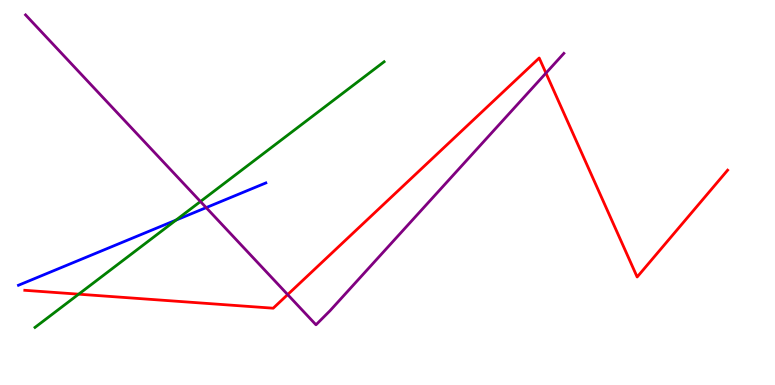[{'lines': ['blue', 'red'], 'intersections': []}, {'lines': ['green', 'red'], 'intersections': [{'x': 1.01, 'y': 2.36}]}, {'lines': ['purple', 'red'], 'intersections': [{'x': 3.71, 'y': 2.35}, {'x': 7.04, 'y': 8.1}]}, {'lines': ['blue', 'green'], 'intersections': [{'x': 2.27, 'y': 4.28}]}, {'lines': ['blue', 'purple'], 'intersections': [{'x': 2.66, 'y': 4.61}]}, {'lines': ['green', 'purple'], 'intersections': [{'x': 2.59, 'y': 4.77}]}]